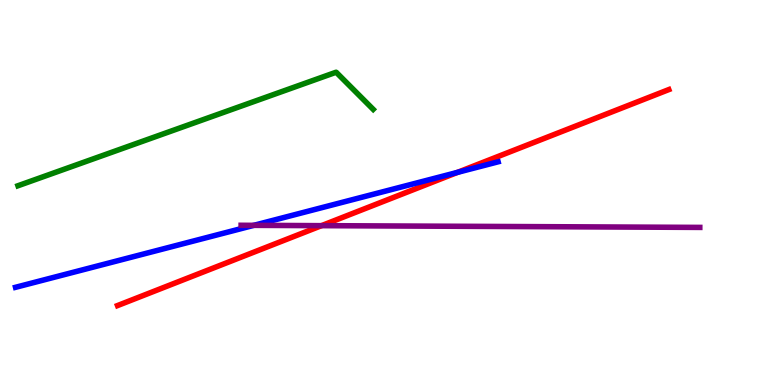[{'lines': ['blue', 'red'], 'intersections': [{'x': 5.9, 'y': 5.52}]}, {'lines': ['green', 'red'], 'intersections': []}, {'lines': ['purple', 'red'], 'intersections': [{'x': 4.15, 'y': 4.14}]}, {'lines': ['blue', 'green'], 'intersections': []}, {'lines': ['blue', 'purple'], 'intersections': [{'x': 3.27, 'y': 4.15}]}, {'lines': ['green', 'purple'], 'intersections': []}]